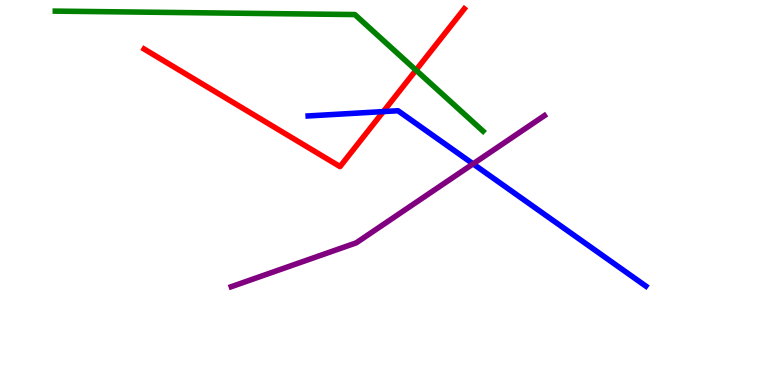[{'lines': ['blue', 'red'], 'intersections': [{'x': 4.95, 'y': 7.1}]}, {'lines': ['green', 'red'], 'intersections': [{'x': 5.37, 'y': 8.18}]}, {'lines': ['purple', 'red'], 'intersections': []}, {'lines': ['blue', 'green'], 'intersections': []}, {'lines': ['blue', 'purple'], 'intersections': [{'x': 6.1, 'y': 5.74}]}, {'lines': ['green', 'purple'], 'intersections': []}]